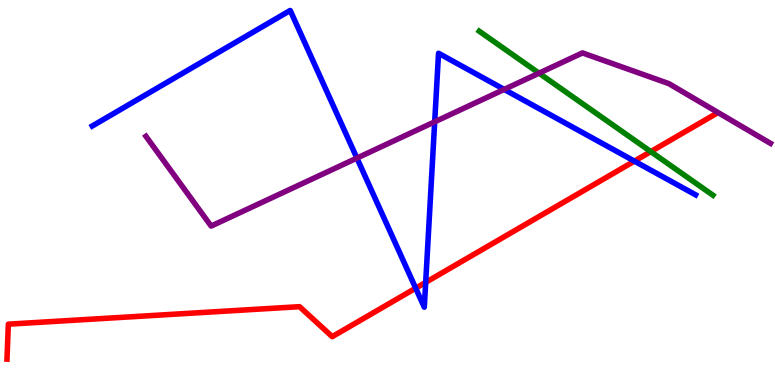[{'lines': ['blue', 'red'], 'intersections': [{'x': 5.36, 'y': 2.51}, {'x': 5.49, 'y': 2.67}, {'x': 8.19, 'y': 5.81}]}, {'lines': ['green', 'red'], 'intersections': [{'x': 8.4, 'y': 6.06}]}, {'lines': ['purple', 'red'], 'intersections': []}, {'lines': ['blue', 'green'], 'intersections': []}, {'lines': ['blue', 'purple'], 'intersections': [{'x': 4.61, 'y': 5.89}, {'x': 5.61, 'y': 6.84}, {'x': 6.51, 'y': 7.68}]}, {'lines': ['green', 'purple'], 'intersections': [{'x': 6.96, 'y': 8.1}]}]